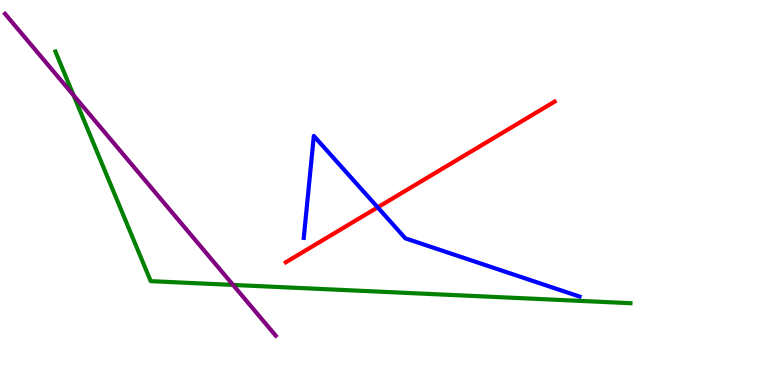[{'lines': ['blue', 'red'], 'intersections': [{'x': 4.87, 'y': 4.61}]}, {'lines': ['green', 'red'], 'intersections': []}, {'lines': ['purple', 'red'], 'intersections': []}, {'lines': ['blue', 'green'], 'intersections': []}, {'lines': ['blue', 'purple'], 'intersections': []}, {'lines': ['green', 'purple'], 'intersections': [{'x': 0.95, 'y': 7.52}, {'x': 3.01, 'y': 2.6}]}]